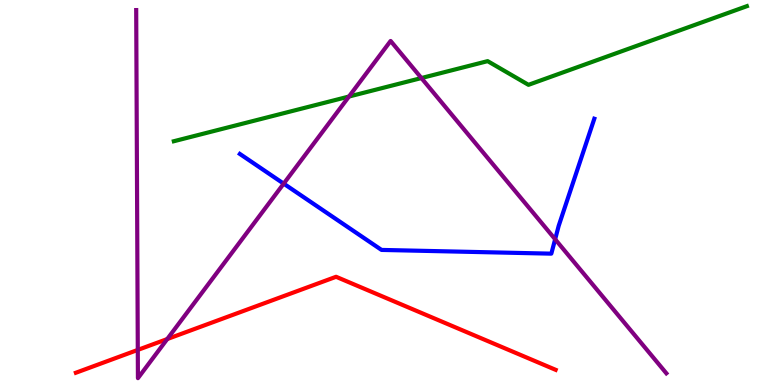[{'lines': ['blue', 'red'], 'intersections': []}, {'lines': ['green', 'red'], 'intersections': []}, {'lines': ['purple', 'red'], 'intersections': [{'x': 1.78, 'y': 0.911}, {'x': 2.16, 'y': 1.19}]}, {'lines': ['blue', 'green'], 'intersections': []}, {'lines': ['blue', 'purple'], 'intersections': [{'x': 3.66, 'y': 5.23}, {'x': 7.16, 'y': 3.79}]}, {'lines': ['green', 'purple'], 'intersections': [{'x': 4.5, 'y': 7.49}, {'x': 5.44, 'y': 7.97}]}]